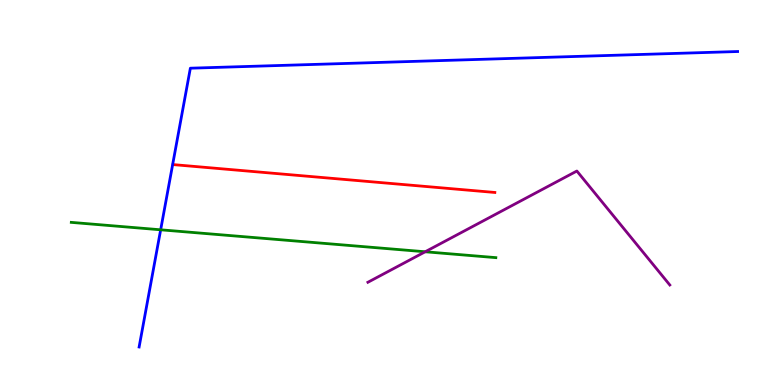[{'lines': ['blue', 'red'], 'intersections': []}, {'lines': ['green', 'red'], 'intersections': []}, {'lines': ['purple', 'red'], 'intersections': []}, {'lines': ['blue', 'green'], 'intersections': [{'x': 2.07, 'y': 4.03}]}, {'lines': ['blue', 'purple'], 'intersections': []}, {'lines': ['green', 'purple'], 'intersections': [{'x': 5.49, 'y': 3.46}]}]